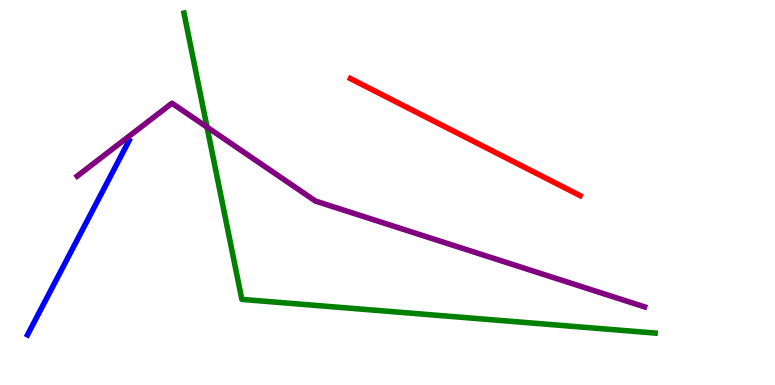[{'lines': ['blue', 'red'], 'intersections': []}, {'lines': ['green', 'red'], 'intersections': []}, {'lines': ['purple', 'red'], 'intersections': []}, {'lines': ['blue', 'green'], 'intersections': []}, {'lines': ['blue', 'purple'], 'intersections': []}, {'lines': ['green', 'purple'], 'intersections': [{'x': 2.67, 'y': 6.7}]}]